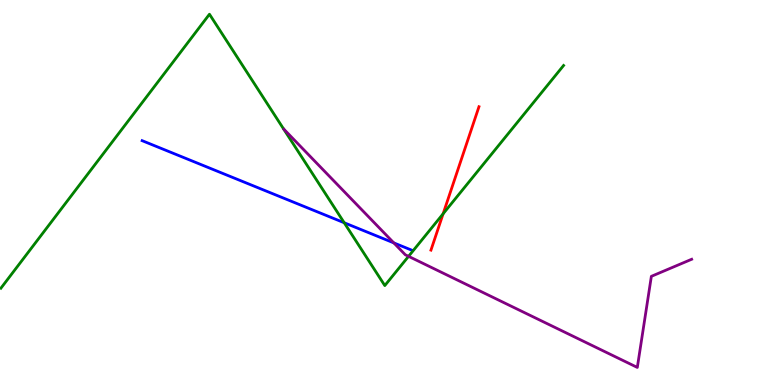[{'lines': ['blue', 'red'], 'intersections': []}, {'lines': ['green', 'red'], 'intersections': [{'x': 5.72, 'y': 4.45}]}, {'lines': ['purple', 'red'], 'intersections': []}, {'lines': ['blue', 'green'], 'intersections': [{'x': 4.44, 'y': 4.21}]}, {'lines': ['blue', 'purple'], 'intersections': [{'x': 5.08, 'y': 3.69}]}, {'lines': ['green', 'purple'], 'intersections': [{'x': 5.27, 'y': 3.34}]}]